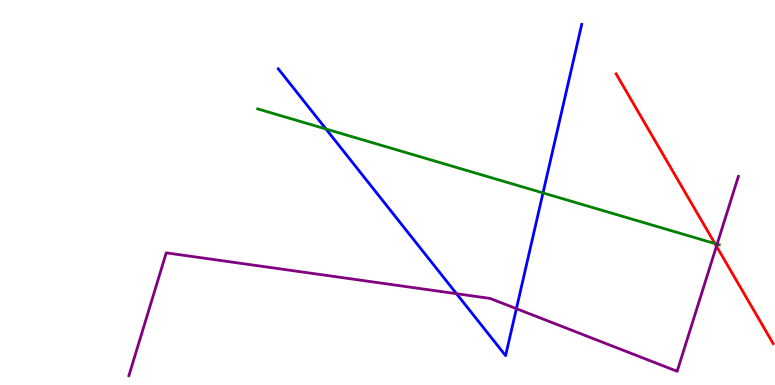[{'lines': ['blue', 'red'], 'intersections': []}, {'lines': ['green', 'red'], 'intersections': [{'x': 9.22, 'y': 3.67}]}, {'lines': ['purple', 'red'], 'intersections': [{'x': 9.24, 'y': 3.61}]}, {'lines': ['blue', 'green'], 'intersections': [{'x': 4.21, 'y': 6.65}, {'x': 7.01, 'y': 4.99}]}, {'lines': ['blue', 'purple'], 'intersections': [{'x': 5.89, 'y': 2.37}, {'x': 6.66, 'y': 1.98}]}, {'lines': ['green', 'purple'], 'intersections': [{'x': 9.25, 'y': 3.66}]}]